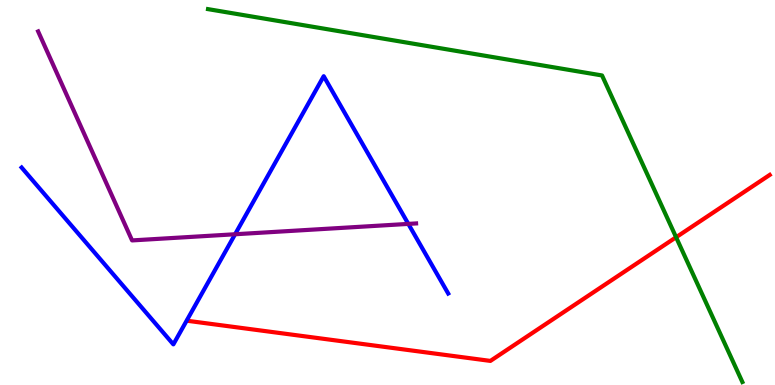[{'lines': ['blue', 'red'], 'intersections': []}, {'lines': ['green', 'red'], 'intersections': [{'x': 8.72, 'y': 3.84}]}, {'lines': ['purple', 'red'], 'intersections': []}, {'lines': ['blue', 'green'], 'intersections': []}, {'lines': ['blue', 'purple'], 'intersections': [{'x': 3.03, 'y': 3.92}, {'x': 5.27, 'y': 4.18}]}, {'lines': ['green', 'purple'], 'intersections': []}]